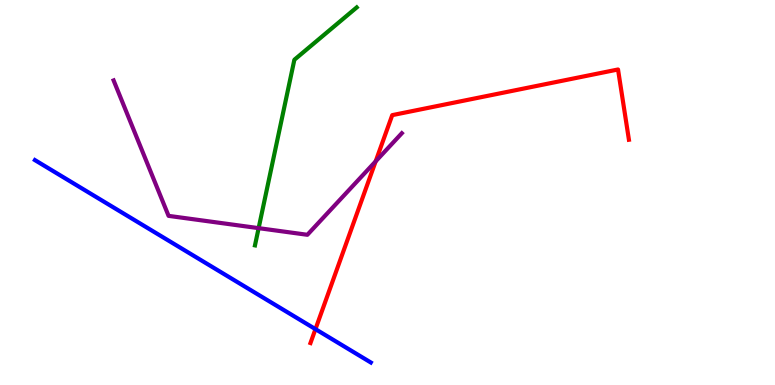[{'lines': ['blue', 'red'], 'intersections': [{'x': 4.07, 'y': 1.45}]}, {'lines': ['green', 'red'], 'intersections': []}, {'lines': ['purple', 'red'], 'intersections': [{'x': 4.85, 'y': 5.81}]}, {'lines': ['blue', 'green'], 'intersections': []}, {'lines': ['blue', 'purple'], 'intersections': []}, {'lines': ['green', 'purple'], 'intersections': [{'x': 3.34, 'y': 4.07}]}]